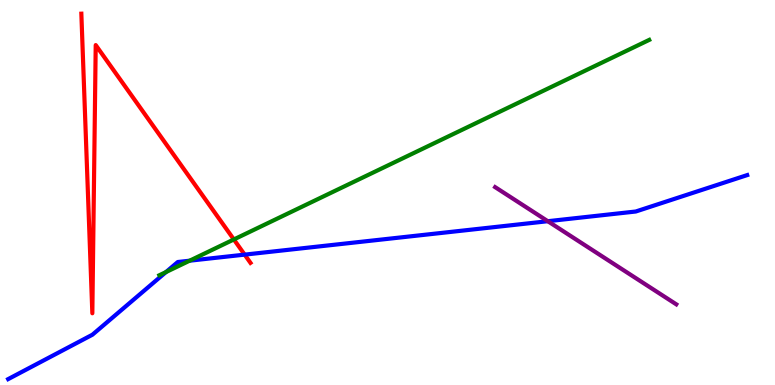[{'lines': ['blue', 'red'], 'intersections': [{'x': 3.16, 'y': 3.39}]}, {'lines': ['green', 'red'], 'intersections': [{'x': 3.02, 'y': 3.78}]}, {'lines': ['purple', 'red'], 'intersections': []}, {'lines': ['blue', 'green'], 'intersections': [{'x': 2.14, 'y': 2.93}, {'x': 2.45, 'y': 3.23}]}, {'lines': ['blue', 'purple'], 'intersections': [{'x': 7.07, 'y': 4.25}]}, {'lines': ['green', 'purple'], 'intersections': []}]